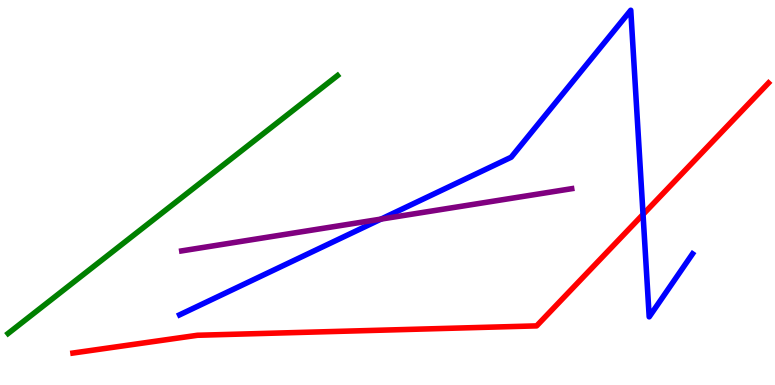[{'lines': ['blue', 'red'], 'intersections': [{'x': 8.3, 'y': 4.43}]}, {'lines': ['green', 'red'], 'intersections': []}, {'lines': ['purple', 'red'], 'intersections': []}, {'lines': ['blue', 'green'], 'intersections': []}, {'lines': ['blue', 'purple'], 'intersections': [{'x': 4.92, 'y': 4.31}]}, {'lines': ['green', 'purple'], 'intersections': []}]